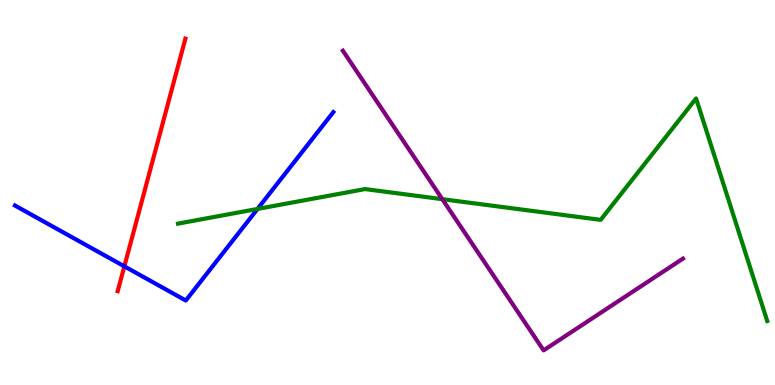[{'lines': ['blue', 'red'], 'intersections': [{'x': 1.6, 'y': 3.08}]}, {'lines': ['green', 'red'], 'intersections': []}, {'lines': ['purple', 'red'], 'intersections': []}, {'lines': ['blue', 'green'], 'intersections': [{'x': 3.32, 'y': 4.57}]}, {'lines': ['blue', 'purple'], 'intersections': []}, {'lines': ['green', 'purple'], 'intersections': [{'x': 5.71, 'y': 4.83}]}]